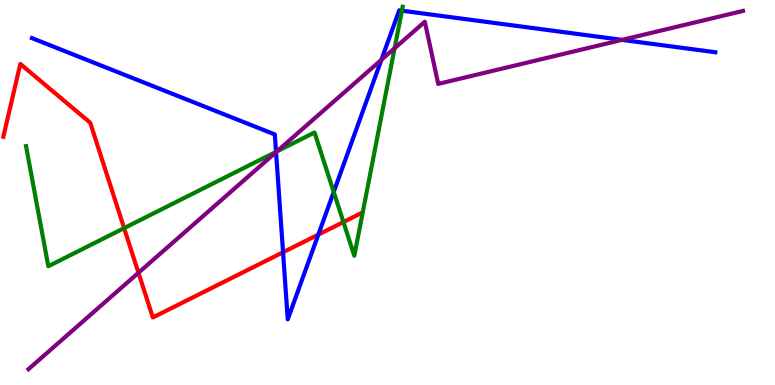[{'lines': ['blue', 'red'], 'intersections': [{'x': 3.65, 'y': 3.45}, {'x': 4.11, 'y': 3.91}]}, {'lines': ['green', 'red'], 'intersections': [{'x': 1.6, 'y': 4.07}, {'x': 4.43, 'y': 4.23}]}, {'lines': ['purple', 'red'], 'intersections': [{'x': 1.79, 'y': 2.92}]}, {'lines': ['blue', 'green'], 'intersections': [{'x': 3.56, 'y': 6.06}, {'x': 4.31, 'y': 5.01}, {'x': 5.19, 'y': 9.72}]}, {'lines': ['blue', 'purple'], 'intersections': [{'x': 3.56, 'y': 6.05}, {'x': 4.92, 'y': 8.45}, {'x': 8.03, 'y': 8.96}]}, {'lines': ['green', 'purple'], 'intersections': [{'x': 3.57, 'y': 6.07}, {'x': 5.09, 'y': 8.75}]}]